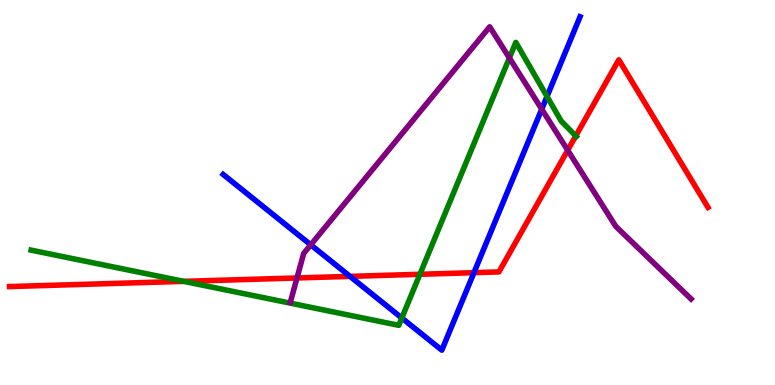[{'lines': ['blue', 'red'], 'intersections': [{'x': 4.52, 'y': 2.82}, {'x': 6.12, 'y': 2.92}]}, {'lines': ['green', 'red'], 'intersections': [{'x': 2.37, 'y': 2.69}, {'x': 5.42, 'y': 2.88}, {'x': 7.43, 'y': 6.47}]}, {'lines': ['purple', 'red'], 'intersections': [{'x': 3.83, 'y': 2.78}, {'x': 7.33, 'y': 6.1}]}, {'lines': ['blue', 'green'], 'intersections': [{'x': 5.18, 'y': 1.74}, {'x': 7.06, 'y': 7.49}]}, {'lines': ['blue', 'purple'], 'intersections': [{'x': 4.01, 'y': 3.64}, {'x': 6.99, 'y': 7.16}]}, {'lines': ['green', 'purple'], 'intersections': [{'x': 6.57, 'y': 8.49}]}]